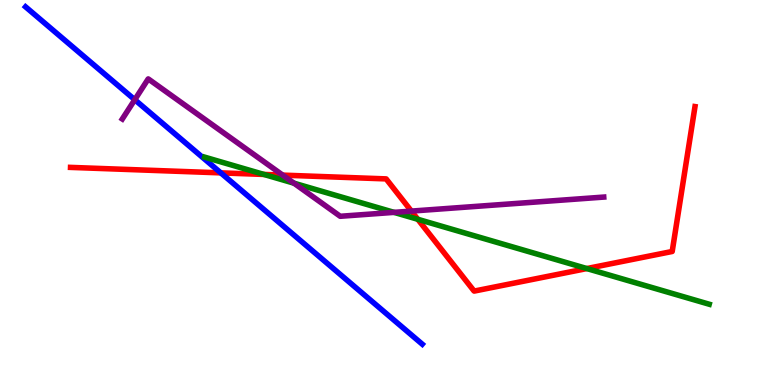[{'lines': ['blue', 'red'], 'intersections': [{'x': 2.85, 'y': 5.51}]}, {'lines': ['green', 'red'], 'intersections': [{'x': 3.41, 'y': 5.47}, {'x': 5.39, 'y': 4.3}, {'x': 7.57, 'y': 3.02}]}, {'lines': ['purple', 'red'], 'intersections': [{'x': 3.65, 'y': 5.45}, {'x': 5.31, 'y': 4.52}]}, {'lines': ['blue', 'green'], 'intersections': []}, {'lines': ['blue', 'purple'], 'intersections': [{'x': 1.74, 'y': 7.41}]}, {'lines': ['green', 'purple'], 'intersections': [{'x': 3.79, 'y': 5.24}, {'x': 5.08, 'y': 4.48}]}]